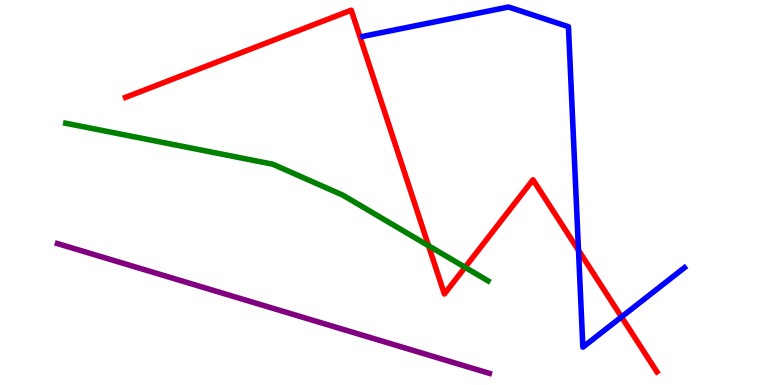[{'lines': ['blue', 'red'], 'intersections': [{'x': 7.46, 'y': 3.5}, {'x': 8.02, 'y': 1.77}]}, {'lines': ['green', 'red'], 'intersections': [{'x': 5.53, 'y': 3.62}, {'x': 6.0, 'y': 3.06}]}, {'lines': ['purple', 'red'], 'intersections': []}, {'lines': ['blue', 'green'], 'intersections': []}, {'lines': ['blue', 'purple'], 'intersections': []}, {'lines': ['green', 'purple'], 'intersections': []}]